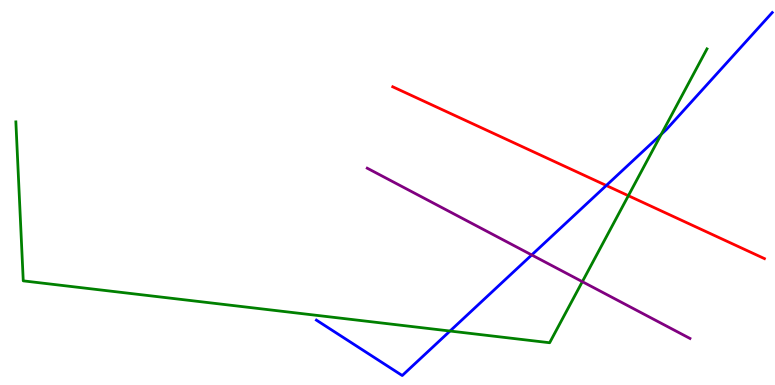[{'lines': ['blue', 'red'], 'intersections': [{'x': 7.82, 'y': 5.18}]}, {'lines': ['green', 'red'], 'intersections': [{'x': 8.11, 'y': 4.92}]}, {'lines': ['purple', 'red'], 'intersections': []}, {'lines': ['blue', 'green'], 'intersections': [{'x': 5.81, 'y': 1.4}, {'x': 8.53, 'y': 6.51}]}, {'lines': ['blue', 'purple'], 'intersections': [{'x': 6.86, 'y': 3.38}]}, {'lines': ['green', 'purple'], 'intersections': [{'x': 7.51, 'y': 2.68}]}]